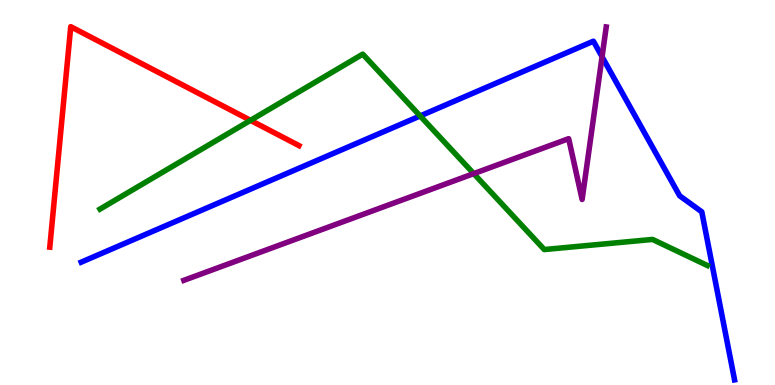[{'lines': ['blue', 'red'], 'intersections': []}, {'lines': ['green', 'red'], 'intersections': [{'x': 3.23, 'y': 6.87}]}, {'lines': ['purple', 'red'], 'intersections': []}, {'lines': ['blue', 'green'], 'intersections': [{'x': 5.42, 'y': 6.99}]}, {'lines': ['blue', 'purple'], 'intersections': [{'x': 7.77, 'y': 8.53}]}, {'lines': ['green', 'purple'], 'intersections': [{'x': 6.11, 'y': 5.49}]}]